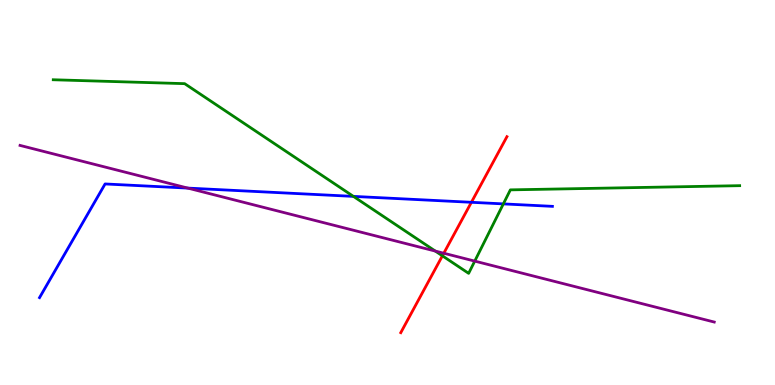[{'lines': ['blue', 'red'], 'intersections': [{'x': 6.08, 'y': 4.75}]}, {'lines': ['green', 'red'], 'intersections': [{'x': 5.71, 'y': 3.36}]}, {'lines': ['purple', 'red'], 'intersections': [{'x': 5.73, 'y': 3.42}]}, {'lines': ['blue', 'green'], 'intersections': [{'x': 4.56, 'y': 4.9}, {'x': 6.49, 'y': 4.7}]}, {'lines': ['blue', 'purple'], 'intersections': [{'x': 2.42, 'y': 5.11}]}, {'lines': ['green', 'purple'], 'intersections': [{'x': 5.62, 'y': 3.48}, {'x': 6.13, 'y': 3.22}]}]